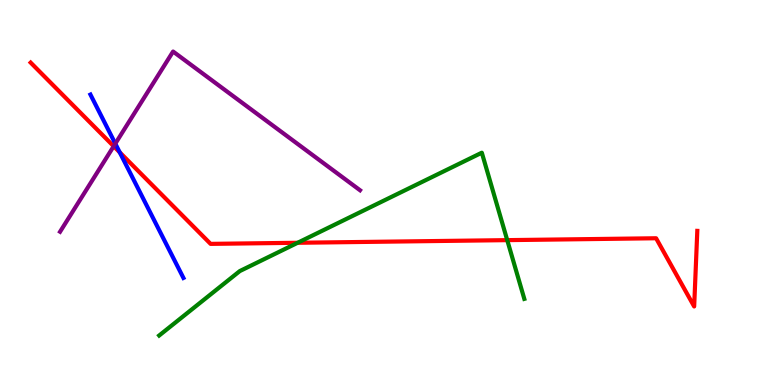[{'lines': ['blue', 'red'], 'intersections': [{'x': 1.54, 'y': 6.04}]}, {'lines': ['green', 'red'], 'intersections': [{'x': 3.84, 'y': 3.69}, {'x': 6.55, 'y': 3.76}]}, {'lines': ['purple', 'red'], 'intersections': [{'x': 1.47, 'y': 6.2}]}, {'lines': ['blue', 'green'], 'intersections': []}, {'lines': ['blue', 'purple'], 'intersections': [{'x': 1.49, 'y': 6.27}]}, {'lines': ['green', 'purple'], 'intersections': []}]